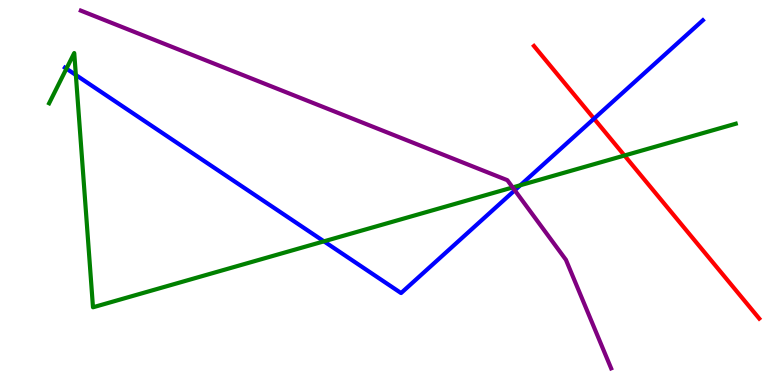[{'lines': ['blue', 'red'], 'intersections': [{'x': 7.66, 'y': 6.92}]}, {'lines': ['green', 'red'], 'intersections': [{'x': 8.06, 'y': 5.96}]}, {'lines': ['purple', 'red'], 'intersections': []}, {'lines': ['blue', 'green'], 'intersections': [{'x': 0.857, 'y': 8.22}, {'x': 0.979, 'y': 8.05}, {'x': 4.18, 'y': 3.73}, {'x': 6.71, 'y': 5.19}]}, {'lines': ['blue', 'purple'], 'intersections': [{'x': 6.64, 'y': 5.06}]}, {'lines': ['green', 'purple'], 'intersections': [{'x': 6.62, 'y': 5.13}]}]